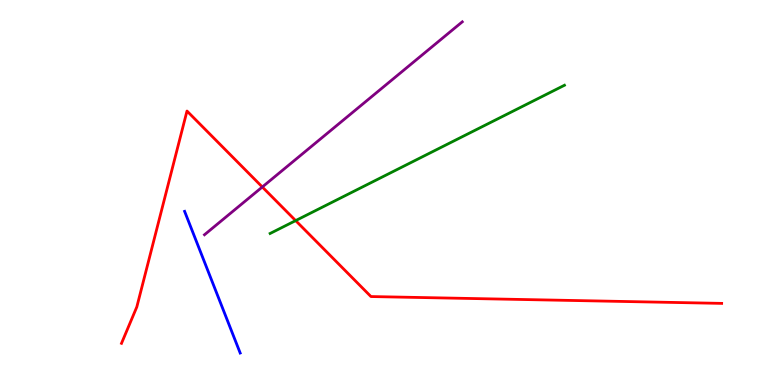[{'lines': ['blue', 'red'], 'intersections': []}, {'lines': ['green', 'red'], 'intersections': [{'x': 3.81, 'y': 4.27}]}, {'lines': ['purple', 'red'], 'intersections': [{'x': 3.38, 'y': 5.14}]}, {'lines': ['blue', 'green'], 'intersections': []}, {'lines': ['blue', 'purple'], 'intersections': []}, {'lines': ['green', 'purple'], 'intersections': []}]